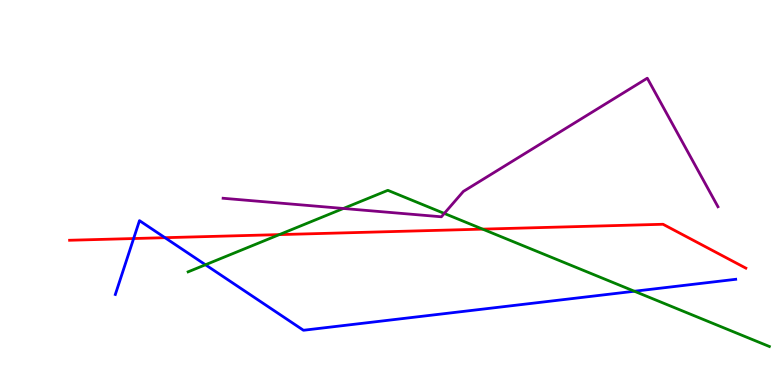[{'lines': ['blue', 'red'], 'intersections': [{'x': 1.72, 'y': 3.8}, {'x': 2.13, 'y': 3.83}]}, {'lines': ['green', 'red'], 'intersections': [{'x': 3.6, 'y': 3.91}, {'x': 6.23, 'y': 4.05}]}, {'lines': ['purple', 'red'], 'intersections': []}, {'lines': ['blue', 'green'], 'intersections': [{'x': 2.65, 'y': 3.12}, {'x': 8.19, 'y': 2.44}]}, {'lines': ['blue', 'purple'], 'intersections': []}, {'lines': ['green', 'purple'], 'intersections': [{'x': 4.43, 'y': 4.59}, {'x': 5.73, 'y': 4.46}]}]